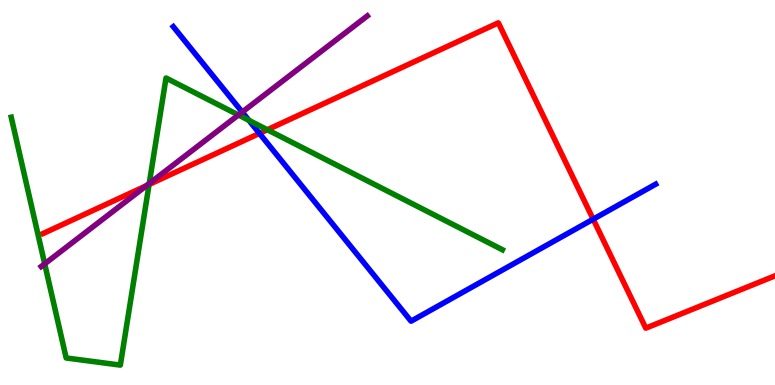[{'lines': ['blue', 'red'], 'intersections': [{'x': 3.35, 'y': 6.54}, {'x': 7.65, 'y': 4.31}]}, {'lines': ['green', 'red'], 'intersections': [{'x': 1.92, 'y': 5.21}, {'x': 3.45, 'y': 6.63}]}, {'lines': ['purple', 'red'], 'intersections': [{'x': 1.89, 'y': 5.18}]}, {'lines': ['blue', 'green'], 'intersections': [{'x': 3.21, 'y': 6.87}]}, {'lines': ['blue', 'purple'], 'intersections': [{'x': 3.13, 'y': 7.09}]}, {'lines': ['green', 'purple'], 'intersections': [{'x': 0.577, 'y': 3.15}, {'x': 1.93, 'y': 5.23}, {'x': 3.08, 'y': 7.01}]}]